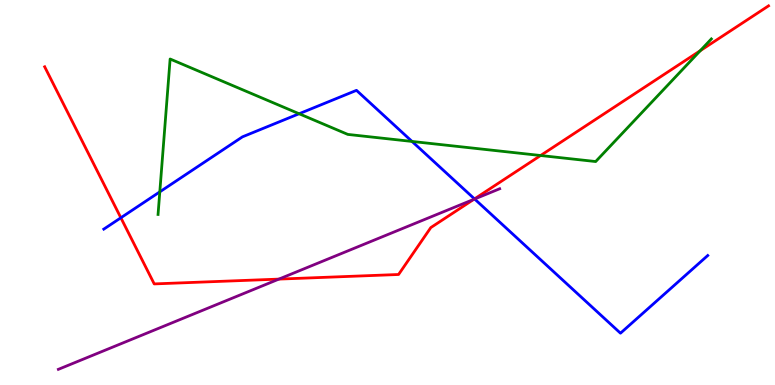[{'lines': ['blue', 'red'], 'intersections': [{'x': 1.56, 'y': 4.34}, {'x': 6.12, 'y': 4.83}]}, {'lines': ['green', 'red'], 'intersections': [{'x': 6.98, 'y': 5.96}, {'x': 9.04, 'y': 8.68}]}, {'lines': ['purple', 'red'], 'intersections': [{'x': 3.6, 'y': 2.75}, {'x': 6.11, 'y': 4.82}]}, {'lines': ['blue', 'green'], 'intersections': [{'x': 2.06, 'y': 5.02}, {'x': 3.86, 'y': 7.05}, {'x': 5.32, 'y': 6.33}]}, {'lines': ['blue', 'purple'], 'intersections': [{'x': 6.12, 'y': 4.83}]}, {'lines': ['green', 'purple'], 'intersections': []}]